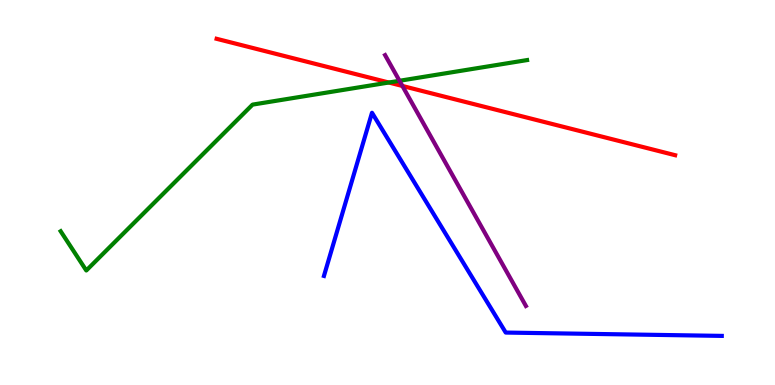[{'lines': ['blue', 'red'], 'intersections': []}, {'lines': ['green', 'red'], 'intersections': [{'x': 5.02, 'y': 7.86}]}, {'lines': ['purple', 'red'], 'intersections': [{'x': 5.19, 'y': 7.77}]}, {'lines': ['blue', 'green'], 'intersections': []}, {'lines': ['blue', 'purple'], 'intersections': []}, {'lines': ['green', 'purple'], 'intersections': [{'x': 5.15, 'y': 7.9}]}]